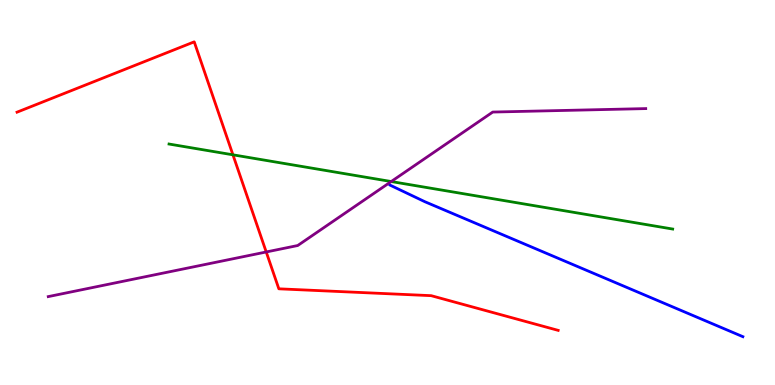[{'lines': ['blue', 'red'], 'intersections': []}, {'lines': ['green', 'red'], 'intersections': [{'x': 3.01, 'y': 5.98}]}, {'lines': ['purple', 'red'], 'intersections': [{'x': 3.44, 'y': 3.46}]}, {'lines': ['blue', 'green'], 'intersections': []}, {'lines': ['blue', 'purple'], 'intersections': []}, {'lines': ['green', 'purple'], 'intersections': [{'x': 5.05, 'y': 5.28}]}]